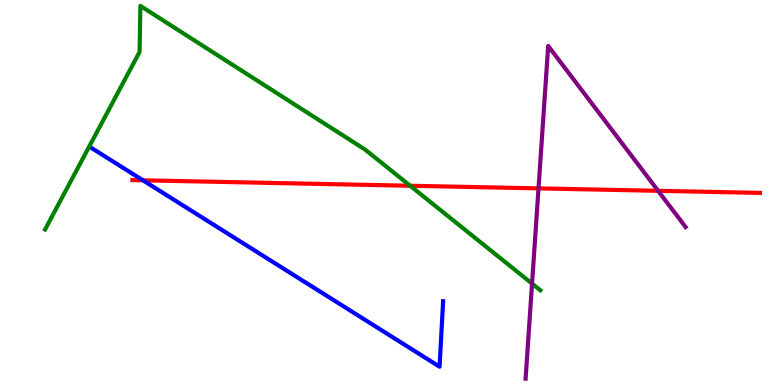[{'lines': ['blue', 'red'], 'intersections': [{'x': 1.84, 'y': 5.32}]}, {'lines': ['green', 'red'], 'intersections': [{'x': 5.29, 'y': 5.18}]}, {'lines': ['purple', 'red'], 'intersections': [{'x': 6.95, 'y': 5.11}, {'x': 8.49, 'y': 5.04}]}, {'lines': ['blue', 'green'], 'intersections': []}, {'lines': ['blue', 'purple'], 'intersections': []}, {'lines': ['green', 'purple'], 'intersections': [{'x': 6.87, 'y': 2.63}]}]